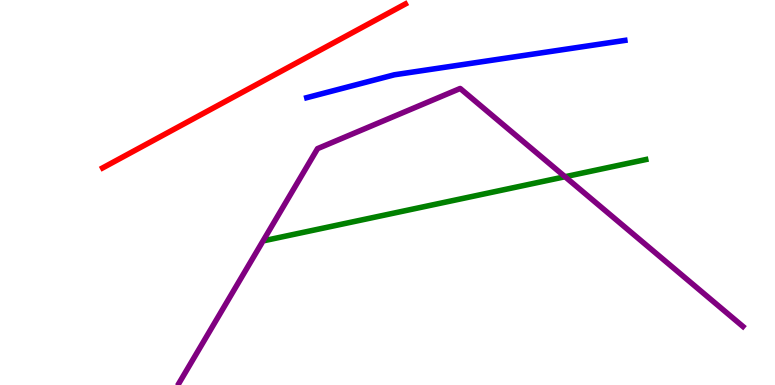[{'lines': ['blue', 'red'], 'intersections': []}, {'lines': ['green', 'red'], 'intersections': []}, {'lines': ['purple', 'red'], 'intersections': []}, {'lines': ['blue', 'green'], 'intersections': []}, {'lines': ['blue', 'purple'], 'intersections': []}, {'lines': ['green', 'purple'], 'intersections': [{'x': 7.29, 'y': 5.41}]}]